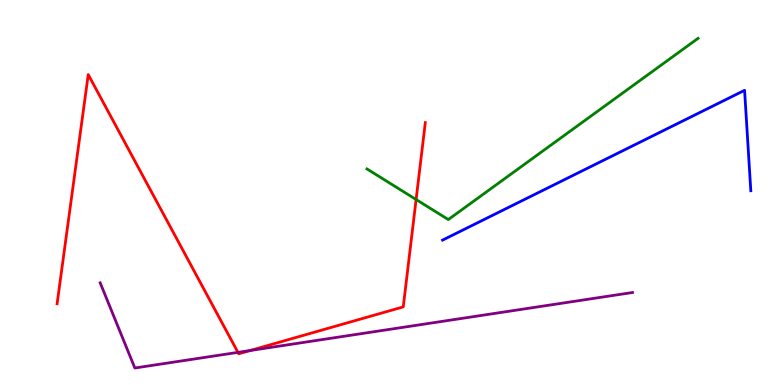[{'lines': ['blue', 'red'], 'intersections': []}, {'lines': ['green', 'red'], 'intersections': [{'x': 5.37, 'y': 4.82}]}, {'lines': ['purple', 'red'], 'intersections': [{'x': 3.07, 'y': 0.848}, {'x': 3.23, 'y': 0.896}]}, {'lines': ['blue', 'green'], 'intersections': []}, {'lines': ['blue', 'purple'], 'intersections': []}, {'lines': ['green', 'purple'], 'intersections': []}]